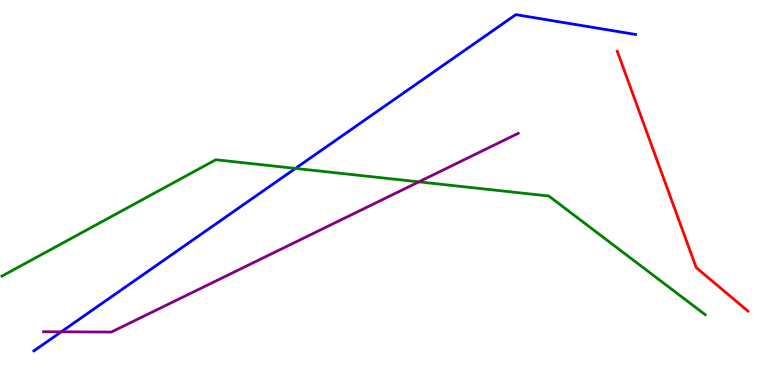[{'lines': ['blue', 'red'], 'intersections': []}, {'lines': ['green', 'red'], 'intersections': []}, {'lines': ['purple', 'red'], 'intersections': []}, {'lines': ['blue', 'green'], 'intersections': [{'x': 3.81, 'y': 5.63}]}, {'lines': ['blue', 'purple'], 'intersections': [{'x': 0.79, 'y': 1.38}]}, {'lines': ['green', 'purple'], 'intersections': [{'x': 5.4, 'y': 5.28}]}]